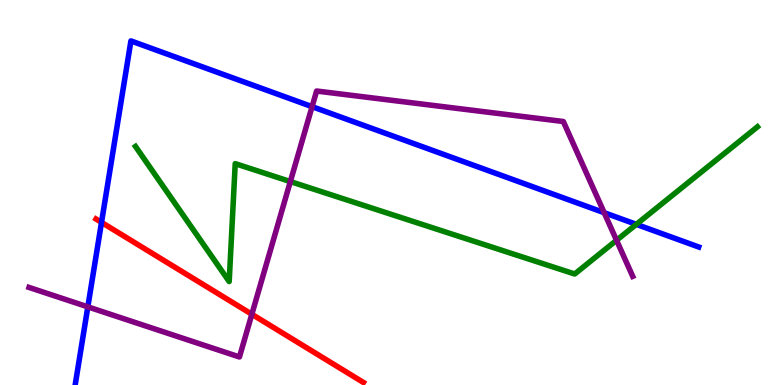[{'lines': ['blue', 'red'], 'intersections': [{'x': 1.31, 'y': 4.22}]}, {'lines': ['green', 'red'], 'intersections': []}, {'lines': ['purple', 'red'], 'intersections': [{'x': 3.25, 'y': 1.84}]}, {'lines': ['blue', 'green'], 'intersections': [{'x': 8.21, 'y': 4.17}]}, {'lines': ['blue', 'purple'], 'intersections': [{'x': 1.13, 'y': 2.03}, {'x': 4.03, 'y': 7.23}, {'x': 7.8, 'y': 4.48}]}, {'lines': ['green', 'purple'], 'intersections': [{'x': 3.75, 'y': 5.28}, {'x': 7.96, 'y': 3.76}]}]